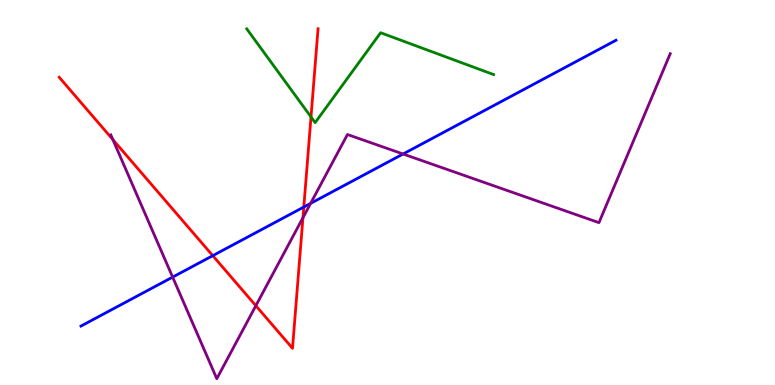[{'lines': ['blue', 'red'], 'intersections': [{'x': 2.75, 'y': 3.36}, {'x': 3.92, 'y': 4.62}]}, {'lines': ['green', 'red'], 'intersections': [{'x': 4.01, 'y': 6.96}]}, {'lines': ['purple', 'red'], 'intersections': [{'x': 1.46, 'y': 6.37}, {'x': 3.3, 'y': 2.06}, {'x': 3.91, 'y': 4.35}]}, {'lines': ['blue', 'green'], 'intersections': []}, {'lines': ['blue', 'purple'], 'intersections': [{'x': 2.23, 'y': 2.8}, {'x': 4.01, 'y': 4.72}, {'x': 5.2, 'y': 6.0}]}, {'lines': ['green', 'purple'], 'intersections': []}]